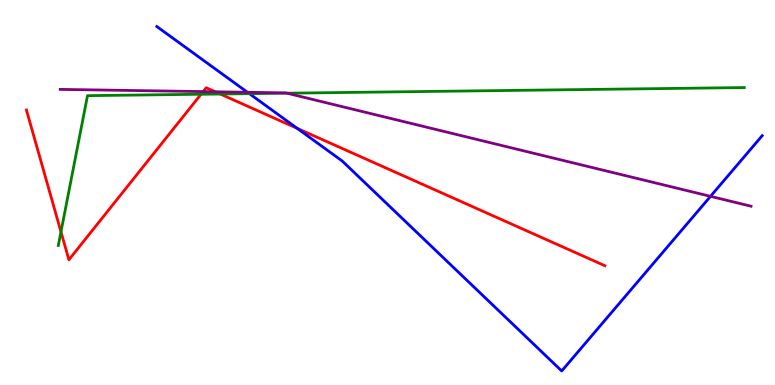[{'lines': ['blue', 'red'], 'intersections': [{'x': 3.84, 'y': 6.67}]}, {'lines': ['green', 'red'], 'intersections': [{'x': 0.787, 'y': 3.98}, {'x': 2.59, 'y': 7.55}, {'x': 2.84, 'y': 7.56}]}, {'lines': ['purple', 'red'], 'intersections': [{'x': 2.62, 'y': 7.62}, {'x': 2.78, 'y': 7.62}]}, {'lines': ['blue', 'green'], 'intersections': [{'x': 3.22, 'y': 7.57}]}, {'lines': ['blue', 'purple'], 'intersections': [{'x': 3.19, 'y': 7.6}, {'x': 9.17, 'y': 4.9}]}, {'lines': ['green', 'purple'], 'intersections': [{'x': 3.7, 'y': 7.58}]}]